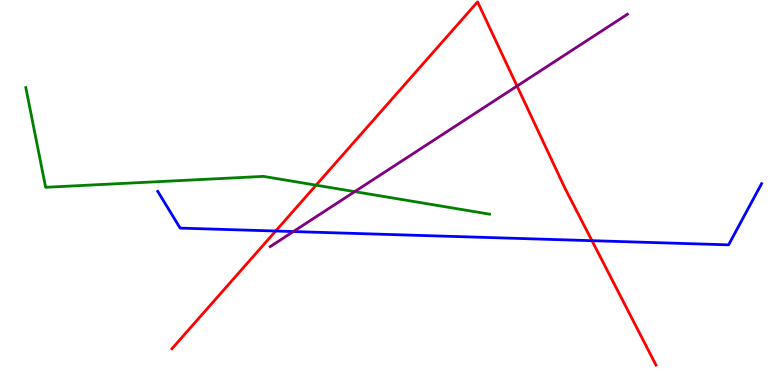[{'lines': ['blue', 'red'], 'intersections': [{'x': 3.56, 'y': 4.0}, {'x': 7.64, 'y': 3.75}]}, {'lines': ['green', 'red'], 'intersections': [{'x': 4.08, 'y': 5.19}]}, {'lines': ['purple', 'red'], 'intersections': [{'x': 6.67, 'y': 7.77}]}, {'lines': ['blue', 'green'], 'intersections': []}, {'lines': ['blue', 'purple'], 'intersections': [{'x': 3.79, 'y': 3.99}]}, {'lines': ['green', 'purple'], 'intersections': [{'x': 4.58, 'y': 5.02}]}]